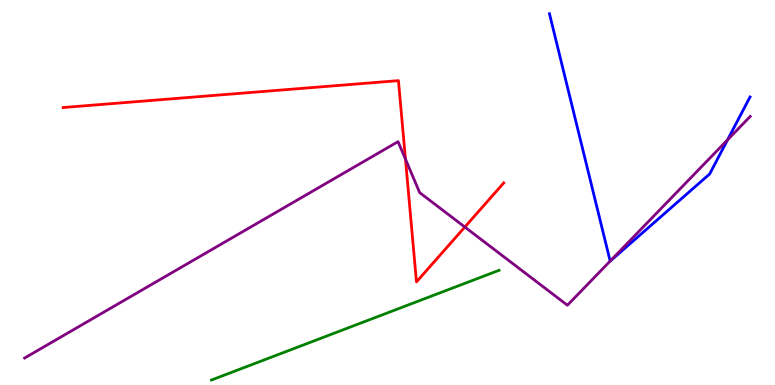[{'lines': ['blue', 'red'], 'intersections': []}, {'lines': ['green', 'red'], 'intersections': []}, {'lines': ['purple', 'red'], 'intersections': [{'x': 5.23, 'y': 5.87}, {'x': 6.0, 'y': 4.1}]}, {'lines': ['blue', 'green'], 'intersections': []}, {'lines': ['blue', 'purple'], 'intersections': [{'x': 7.87, 'y': 3.22}, {'x': 9.39, 'y': 6.37}]}, {'lines': ['green', 'purple'], 'intersections': []}]